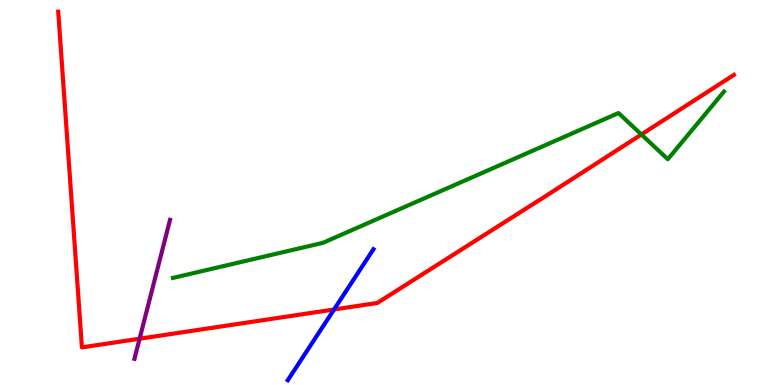[{'lines': ['blue', 'red'], 'intersections': [{'x': 4.31, 'y': 1.96}]}, {'lines': ['green', 'red'], 'intersections': [{'x': 8.28, 'y': 6.51}]}, {'lines': ['purple', 'red'], 'intersections': [{'x': 1.8, 'y': 1.2}]}, {'lines': ['blue', 'green'], 'intersections': []}, {'lines': ['blue', 'purple'], 'intersections': []}, {'lines': ['green', 'purple'], 'intersections': []}]